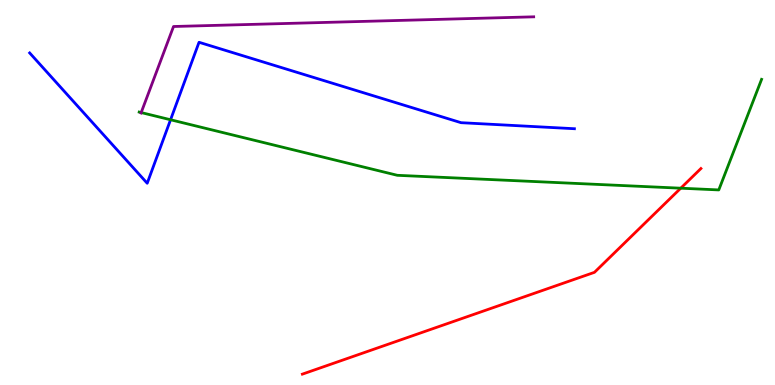[{'lines': ['blue', 'red'], 'intersections': []}, {'lines': ['green', 'red'], 'intersections': [{'x': 8.78, 'y': 5.11}]}, {'lines': ['purple', 'red'], 'intersections': []}, {'lines': ['blue', 'green'], 'intersections': [{'x': 2.2, 'y': 6.89}]}, {'lines': ['blue', 'purple'], 'intersections': []}, {'lines': ['green', 'purple'], 'intersections': [{'x': 1.82, 'y': 7.08}]}]